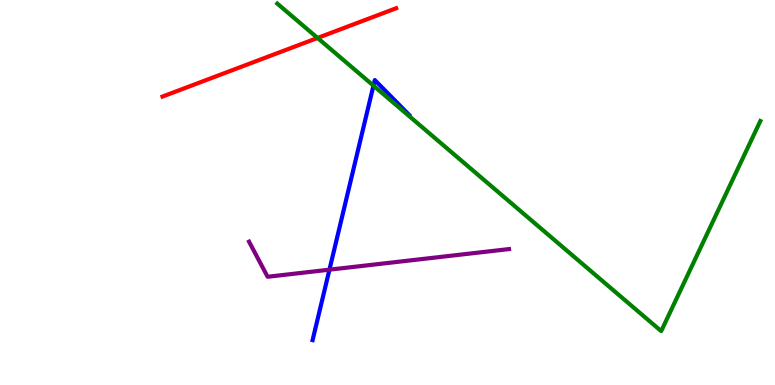[{'lines': ['blue', 'red'], 'intersections': []}, {'lines': ['green', 'red'], 'intersections': [{'x': 4.1, 'y': 9.01}]}, {'lines': ['purple', 'red'], 'intersections': []}, {'lines': ['blue', 'green'], 'intersections': [{'x': 4.82, 'y': 7.78}]}, {'lines': ['blue', 'purple'], 'intersections': [{'x': 4.25, 'y': 3.0}]}, {'lines': ['green', 'purple'], 'intersections': []}]